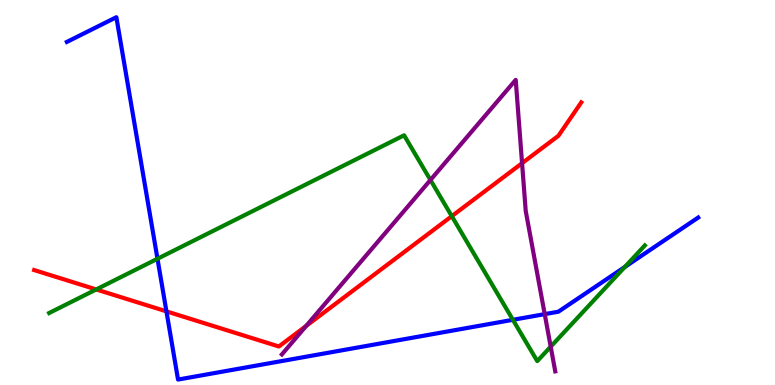[{'lines': ['blue', 'red'], 'intersections': [{'x': 2.15, 'y': 1.91}]}, {'lines': ['green', 'red'], 'intersections': [{'x': 1.24, 'y': 2.48}, {'x': 5.83, 'y': 4.39}]}, {'lines': ['purple', 'red'], 'intersections': [{'x': 3.95, 'y': 1.53}, {'x': 6.74, 'y': 5.76}]}, {'lines': ['blue', 'green'], 'intersections': [{'x': 2.03, 'y': 3.28}, {'x': 6.62, 'y': 1.69}, {'x': 8.06, 'y': 3.07}]}, {'lines': ['blue', 'purple'], 'intersections': [{'x': 7.03, 'y': 1.84}]}, {'lines': ['green', 'purple'], 'intersections': [{'x': 5.55, 'y': 5.32}, {'x': 7.11, 'y': 0.996}]}]